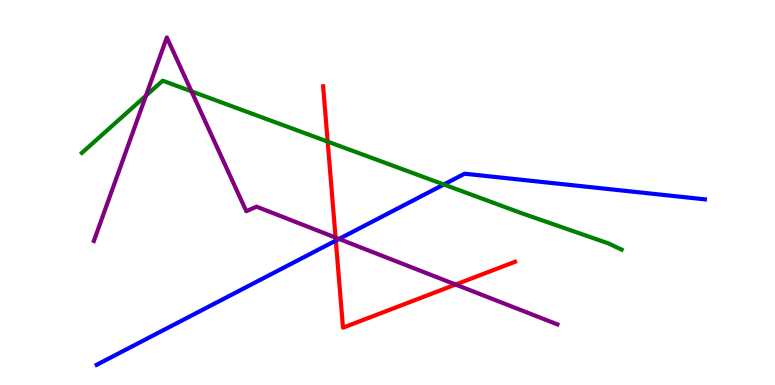[{'lines': ['blue', 'red'], 'intersections': [{'x': 4.33, 'y': 3.75}]}, {'lines': ['green', 'red'], 'intersections': [{'x': 4.23, 'y': 6.32}]}, {'lines': ['purple', 'red'], 'intersections': [{'x': 4.33, 'y': 3.83}, {'x': 5.88, 'y': 2.61}]}, {'lines': ['blue', 'green'], 'intersections': [{'x': 5.73, 'y': 5.21}]}, {'lines': ['blue', 'purple'], 'intersections': [{'x': 4.37, 'y': 3.79}]}, {'lines': ['green', 'purple'], 'intersections': [{'x': 1.88, 'y': 7.52}, {'x': 2.47, 'y': 7.63}]}]